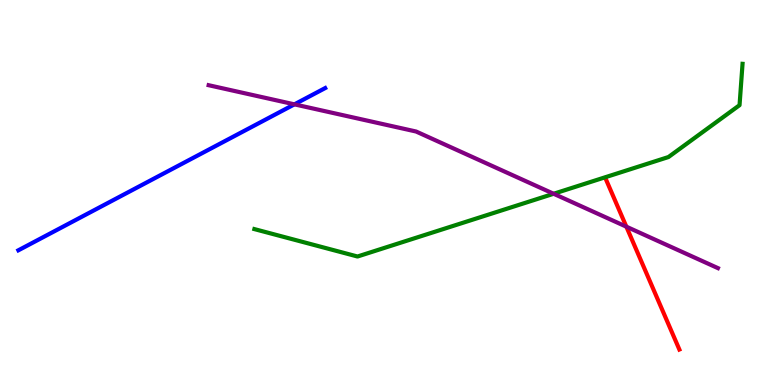[{'lines': ['blue', 'red'], 'intersections': []}, {'lines': ['green', 'red'], 'intersections': []}, {'lines': ['purple', 'red'], 'intersections': [{'x': 8.08, 'y': 4.11}]}, {'lines': ['blue', 'green'], 'intersections': []}, {'lines': ['blue', 'purple'], 'intersections': [{'x': 3.8, 'y': 7.29}]}, {'lines': ['green', 'purple'], 'intersections': [{'x': 7.14, 'y': 4.97}]}]